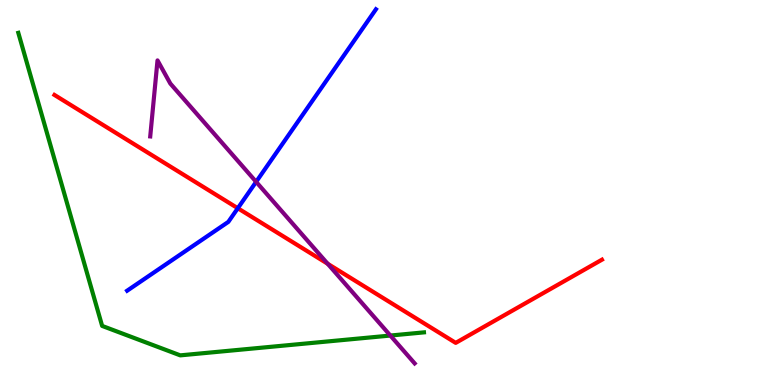[{'lines': ['blue', 'red'], 'intersections': [{'x': 3.07, 'y': 4.59}]}, {'lines': ['green', 'red'], 'intersections': []}, {'lines': ['purple', 'red'], 'intersections': [{'x': 4.23, 'y': 3.15}]}, {'lines': ['blue', 'green'], 'intersections': []}, {'lines': ['blue', 'purple'], 'intersections': [{'x': 3.3, 'y': 5.28}]}, {'lines': ['green', 'purple'], 'intersections': [{'x': 5.04, 'y': 1.28}]}]